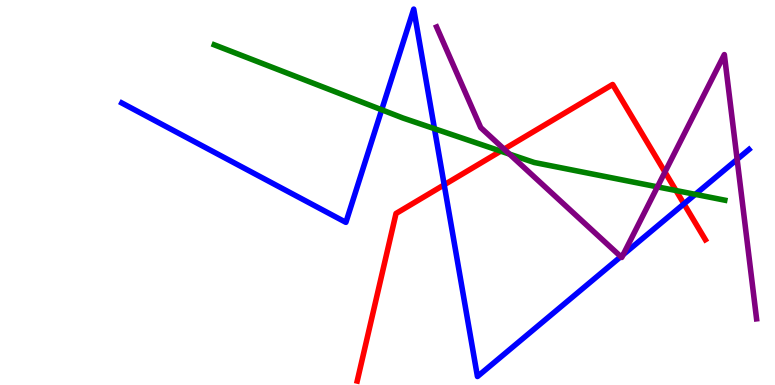[{'lines': ['blue', 'red'], 'intersections': [{'x': 5.73, 'y': 5.2}, {'x': 8.83, 'y': 4.71}]}, {'lines': ['green', 'red'], 'intersections': [{'x': 6.46, 'y': 6.07}, {'x': 8.72, 'y': 5.05}]}, {'lines': ['purple', 'red'], 'intersections': [{'x': 6.5, 'y': 6.13}, {'x': 8.58, 'y': 5.53}]}, {'lines': ['blue', 'green'], 'intersections': [{'x': 4.93, 'y': 7.15}, {'x': 5.61, 'y': 6.66}, {'x': 8.97, 'y': 4.95}]}, {'lines': ['blue', 'purple'], 'intersections': [{'x': 8.01, 'y': 3.33}, {'x': 8.04, 'y': 3.38}, {'x': 9.51, 'y': 5.86}]}, {'lines': ['green', 'purple'], 'intersections': [{'x': 6.57, 'y': 6.0}, {'x': 8.48, 'y': 5.15}]}]